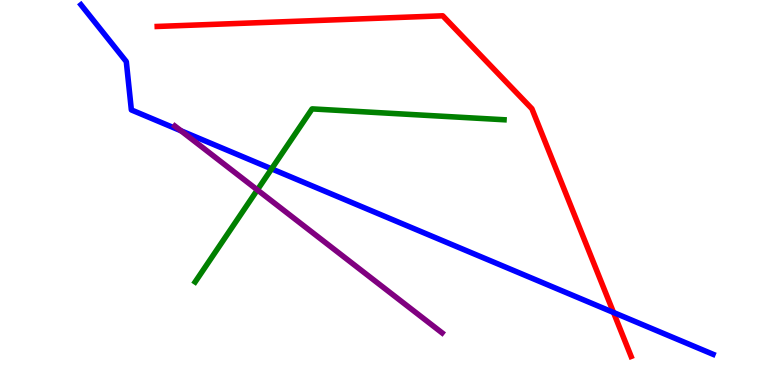[{'lines': ['blue', 'red'], 'intersections': [{'x': 7.92, 'y': 1.88}]}, {'lines': ['green', 'red'], 'intersections': []}, {'lines': ['purple', 'red'], 'intersections': []}, {'lines': ['blue', 'green'], 'intersections': [{'x': 3.5, 'y': 5.61}]}, {'lines': ['blue', 'purple'], 'intersections': [{'x': 2.33, 'y': 6.6}]}, {'lines': ['green', 'purple'], 'intersections': [{'x': 3.32, 'y': 5.07}]}]